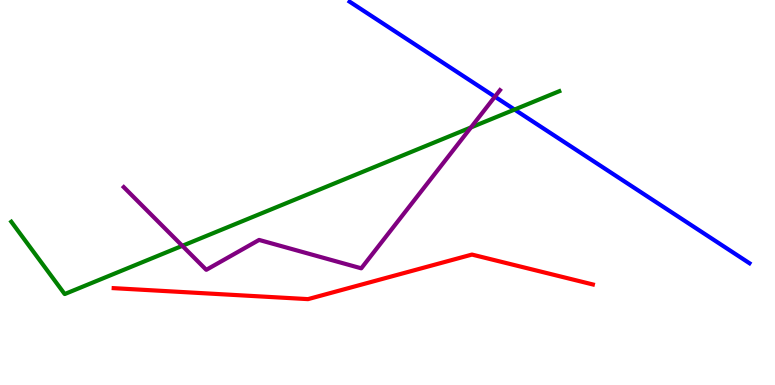[{'lines': ['blue', 'red'], 'intersections': []}, {'lines': ['green', 'red'], 'intersections': []}, {'lines': ['purple', 'red'], 'intersections': []}, {'lines': ['blue', 'green'], 'intersections': [{'x': 6.64, 'y': 7.15}]}, {'lines': ['blue', 'purple'], 'intersections': [{'x': 6.39, 'y': 7.49}]}, {'lines': ['green', 'purple'], 'intersections': [{'x': 2.35, 'y': 3.62}, {'x': 6.08, 'y': 6.69}]}]